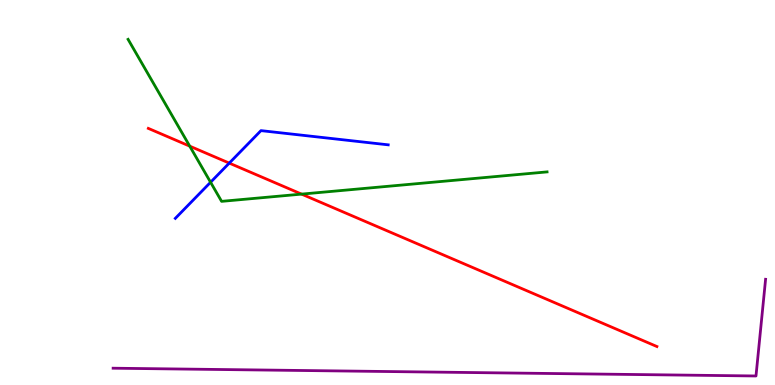[{'lines': ['blue', 'red'], 'intersections': [{'x': 2.96, 'y': 5.76}]}, {'lines': ['green', 'red'], 'intersections': [{'x': 2.45, 'y': 6.2}, {'x': 3.89, 'y': 4.96}]}, {'lines': ['purple', 'red'], 'intersections': []}, {'lines': ['blue', 'green'], 'intersections': [{'x': 2.72, 'y': 5.27}]}, {'lines': ['blue', 'purple'], 'intersections': []}, {'lines': ['green', 'purple'], 'intersections': []}]